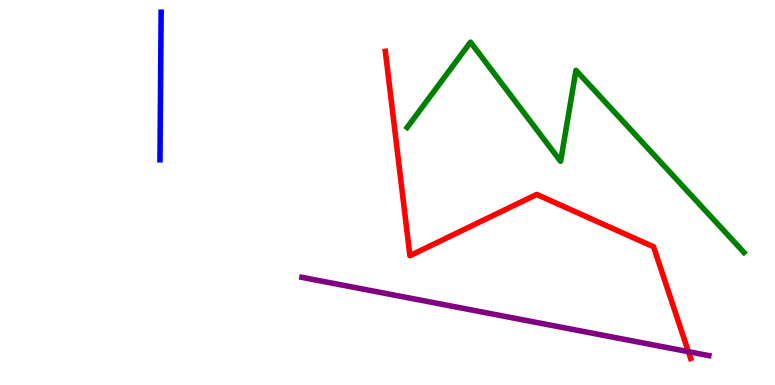[{'lines': ['blue', 'red'], 'intersections': []}, {'lines': ['green', 'red'], 'intersections': []}, {'lines': ['purple', 'red'], 'intersections': [{'x': 8.88, 'y': 0.866}]}, {'lines': ['blue', 'green'], 'intersections': []}, {'lines': ['blue', 'purple'], 'intersections': []}, {'lines': ['green', 'purple'], 'intersections': []}]